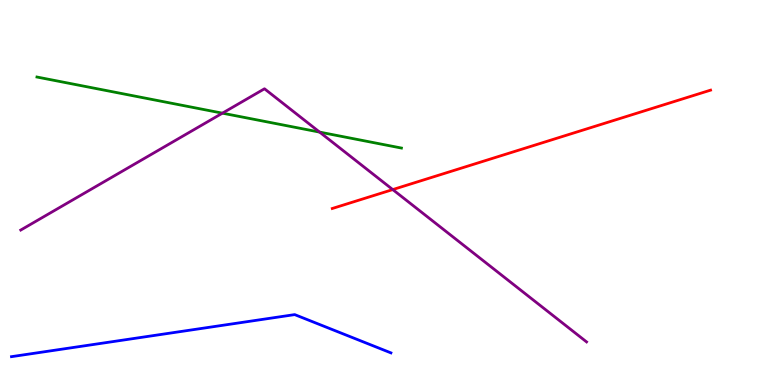[{'lines': ['blue', 'red'], 'intersections': []}, {'lines': ['green', 'red'], 'intersections': []}, {'lines': ['purple', 'red'], 'intersections': [{'x': 5.07, 'y': 5.08}]}, {'lines': ['blue', 'green'], 'intersections': []}, {'lines': ['blue', 'purple'], 'intersections': []}, {'lines': ['green', 'purple'], 'intersections': [{'x': 2.87, 'y': 7.06}, {'x': 4.12, 'y': 6.57}]}]